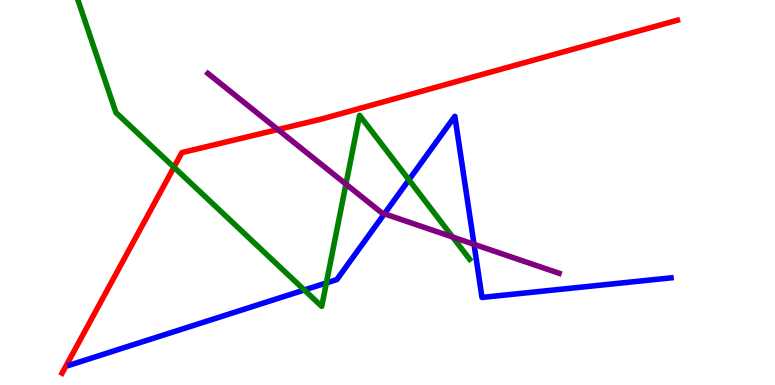[{'lines': ['blue', 'red'], 'intersections': []}, {'lines': ['green', 'red'], 'intersections': [{'x': 2.24, 'y': 5.66}]}, {'lines': ['purple', 'red'], 'intersections': [{'x': 3.59, 'y': 6.64}]}, {'lines': ['blue', 'green'], 'intersections': [{'x': 3.93, 'y': 2.47}, {'x': 4.21, 'y': 2.65}, {'x': 5.28, 'y': 5.33}]}, {'lines': ['blue', 'purple'], 'intersections': [{'x': 4.96, 'y': 4.45}, {'x': 6.12, 'y': 3.65}]}, {'lines': ['green', 'purple'], 'intersections': [{'x': 4.46, 'y': 5.22}, {'x': 5.84, 'y': 3.84}]}]